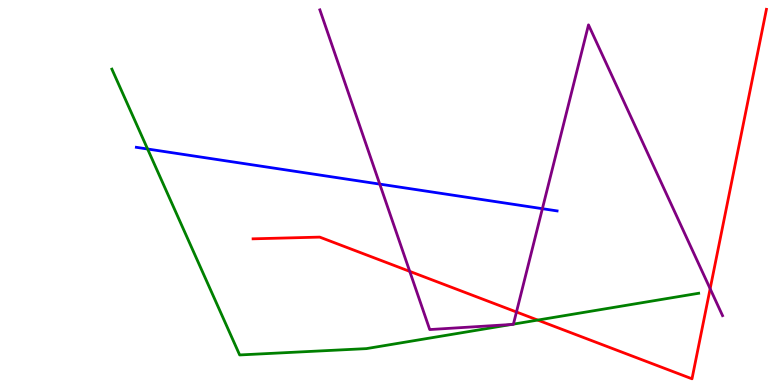[{'lines': ['blue', 'red'], 'intersections': []}, {'lines': ['green', 'red'], 'intersections': [{'x': 6.94, 'y': 1.69}]}, {'lines': ['purple', 'red'], 'intersections': [{'x': 5.29, 'y': 2.95}, {'x': 6.66, 'y': 1.9}, {'x': 9.16, 'y': 2.5}]}, {'lines': ['blue', 'green'], 'intersections': [{'x': 1.9, 'y': 6.13}]}, {'lines': ['blue', 'purple'], 'intersections': [{'x': 4.9, 'y': 5.22}, {'x': 7.0, 'y': 4.58}]}, {'lines': ['green', 'purple'], 'intersections': [{'x': 6.6, 'y': 1.57}, {'x': 6.62, 'y': 1.58}]}]